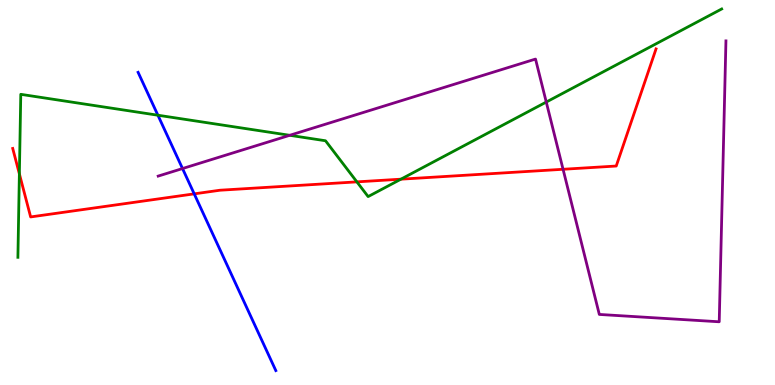[{'lines': ['blue', 'red'], 'intersections': [{'x': 2.51, 'y': 4.96}]}, {'lines': ['green', 'red'], 'intersections': [{'x': 0.25, 'y': 5.48}, {'x': 4.6, 'y': 5.28}, {'x': 5.17, 'y': 5.35}]}, {'lines': ['purple', 'red'], 'intersections': [{'x': 7.27, 'y': 5.6}]}, {'lines': ['blue', 'green'], 'intersections': [{'x': 2.04, 'y': 7.01}]}, {'lines': ['blue', 'purple'], 'intersections': [{'x': 2.36, 'y': 5.62}]}, {'lines': ['green', 'purple'], 'intersections': [{'x': 3.74, 'y': 6.49}, {'x': 7.05, 'y': 7.35}]}]